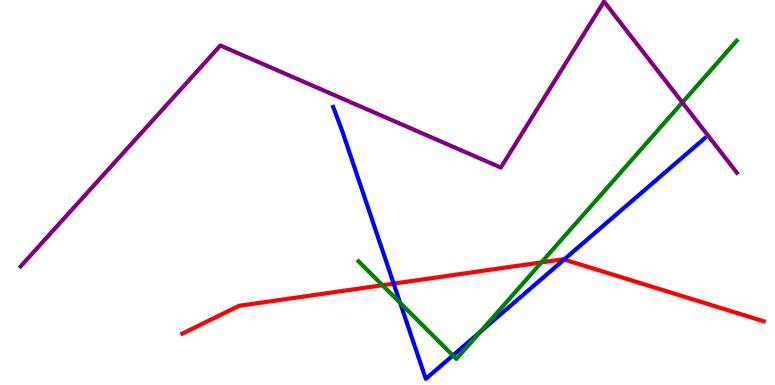[{'lines': ['blue', 'red'], 'intersections': [{'x': 5.08, 'y': 2.63}, {'x': 7.28, 'y': 3.26}]}, {'lines': ['green', 'red'], 'intersections': [{'x': 4.94, 'y': 2.59}, {'x': 6.99, 'y': 3.18}]}, {'lines': ['purple', 'red'], 'intersections': []}, {'lines': ['blue', 'green'], 'intersections': [{'x': 5.16, 'y': 2.13}, {'x': 5.84, 'y': 0.767}, {'x': 6.2, 'y': 1.38}]}, {'lines': ['blue', 'purple'], 'intersections': []}, {'lines': ['green', 'purple'], 'intersections': [{'x': 8.8, 'y': 7.34}]}]